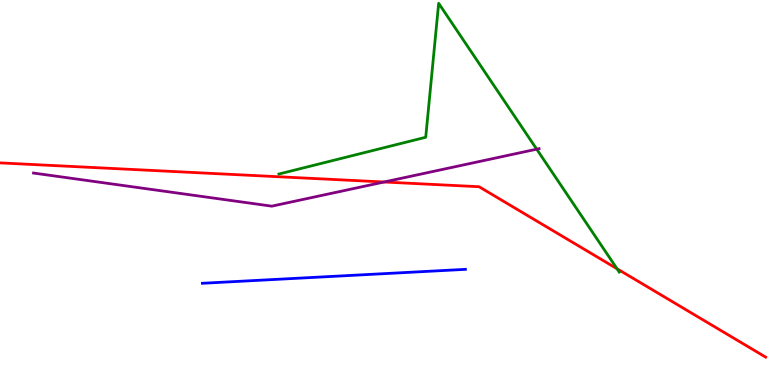[{'lines': ['blue', 'red'], 'intersections': []}, {'lines': ['green', 'red'], 'intersections': [{'x': 7.96, 'y': 3.02}]}, {'lines': ['purple', 'red'], 'intersections': [{'x': 4.96, 'y': 5.27}]}, {'lines': ['blue', 'green'], 'intersections': []}, {'lines': ['blue', 'purple'], 'intersections': []}, {'lines': ['green', 'purple'], 'intersections': [{'x': 6.93, 'y': 6.13}]}]